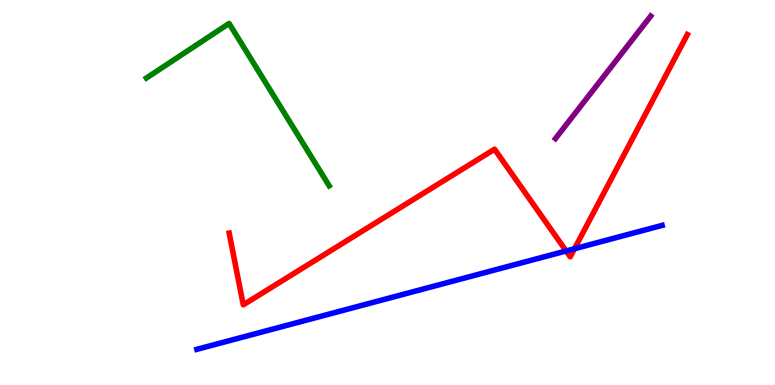[{'lines': ['blue', 'red'], 'intersections': [{'x': 7.3, 'y': 3.48}, {'x': 7.41, 'y': 3.54}]}, {'lines': ['green', 'red'], 'intersections': []}, {'lines': ['purple', 'red'], 'intersections': []}, {'lines': ['blue', 'green'], 'intersections': []}, {'lines': ['blue', 'purple'], 'intersections': []}, {'lines': ['green', 'purple'], 'intersections': []}]